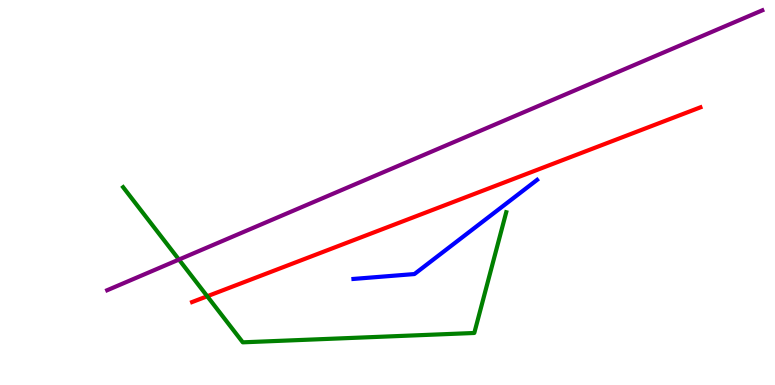[{'lines': ['blue', 'red'], 'intersections': []}, {'lines': ['green', 'red'], 'intersections': [{'x': 2.67, 'y': 2.31}]}, {'lines': ['purple', 'red'], 'intersections': []}, {'lines': ['blue', 'green'], 'intersections': []}, {'lines': ['blue', 'purple'], 'intersections': []}, {'lines': ['green', 'purple'], 'intersections': [{'x': 2.31, 'y': 3.26}]}]